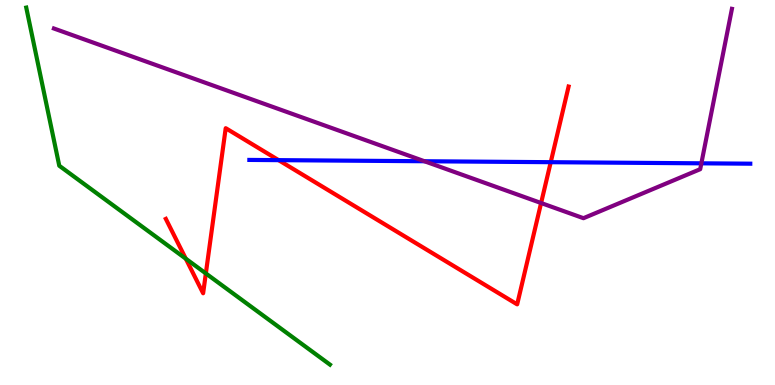[{'lines': ['blue', 'red'], 'intersections': [{'x': 3.59, 'y': 5.84}, {'x': 7.11, 'y': 5.79}]}, {'lines': ['green', 'red'], 'intersections': [{'x': 2.4, 'y': 3.28}, {'x': 2.66, 'y': 2.9}]}, {'lines': ['purple', 'red'], 'intersections': [{'x': 6.98, 'y': 4.73}]}, {'lines': ['blue', 'green'], 'intersections': []}, {'lines': ['blue', 'purple'], 'intersections': [{'x': 5.48, 'y': 5.81}, {'x': 9.05, 'y': 5.76}]}, {'lines': ['green', 'purple'], 'intersections': []}]